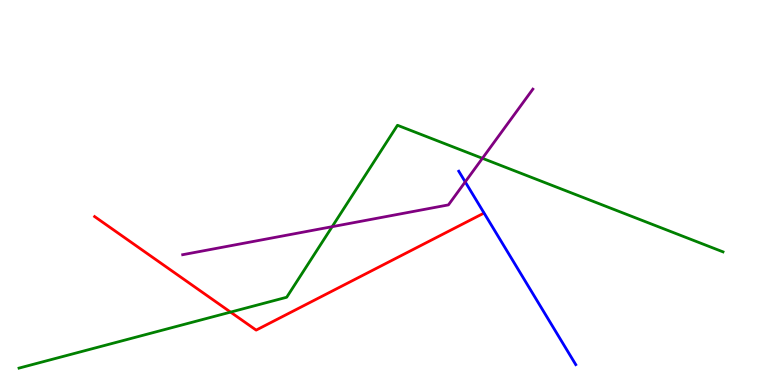[{'lines': ['blue', 'red'], 'intersections': []}, {'lines': ['green', 'red'], 'intersections': [{'x': 2.97, 'y': 1.89}]}, {'lines': ['purple', 'red'], 'intersections': []}, {'lines': ['blue', 'green'], 'intersections': []}, {'lines': ['blue', 'purple'], 'intersections': [{'x': 6.0, 'y': 5.28}]}, {'lines': ['green', 'purple'], 'intersections': [{'x': 4.29, 'y': 4.11}, {'x': 6.22, 'y': 5.89}]}]